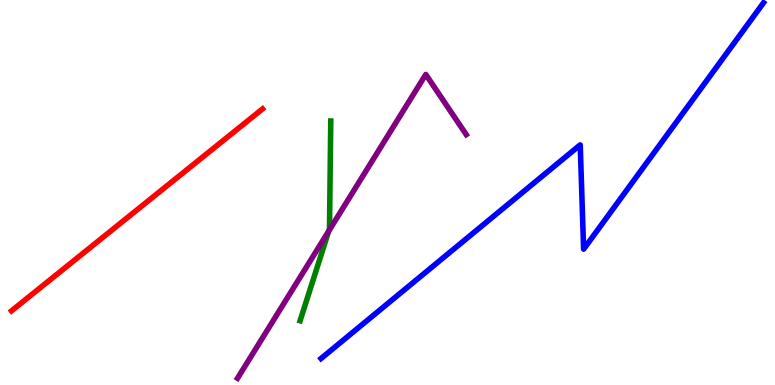[{'lines': ['blue', 'red'], 'intersections': []}, {'lines': ['green', 'red'], 'intersections': []}, {'lines': ['purple', 'red'], 'intersections': []}, {'lines': ['blue', 'green'], 'intersections': []}, {'lines': ['blue', 'purple'], 'intersections': []}, {'lines': ['green', 'purple'], 'intersections': [{'x': 4.24, 'y': 4.0}]}]